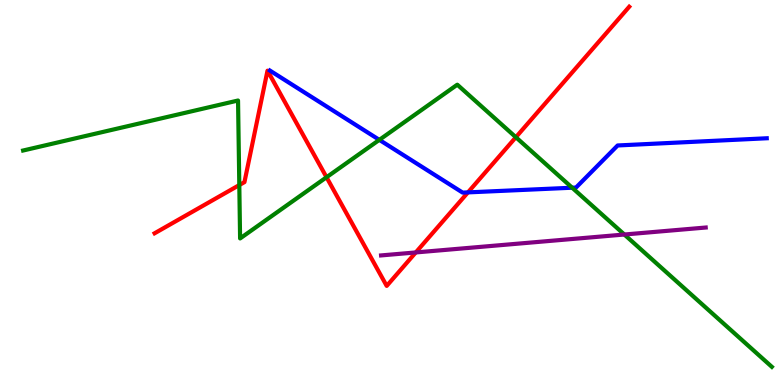[{'lines': ['blue', 'red'], 'intersections': [{'x': 6.04, 'y': 5.0}]}, {'lines': ['green', 'red'], 'intersections': [{'x': 3.09, 'y': 5.19}, {'x': 4.21, 'y': 5.4}, {'x': 6.66, 'y': 6.44}]}, {'lines': ['purple', 'red'], 'intersections': [{'x': 5.36, 'y': 3.44}]}, {'lines': ['blue', 'green'], 'intersections': [{'x': 4.89, 'y': 6.37}, {'x': 7.38, 'y': 5.12}]}, {'lines': ['blue', 'purple'], 'intersections': []}, {'lines': ['green', 'purple'], 'intersections': [{'x': 8.06, 'y': 3.91}]}]